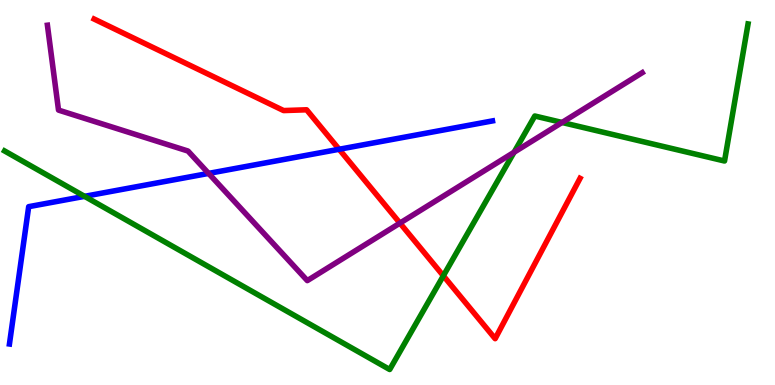[{'lines': ['blue', 'red'], 'intersections': [{'x': 4.38, 'y': 6.12}]}, {'lines': ['green', 'red'], 'intersections': [{'x': 5.72, 'y': 2.84}]}, {'lines': ['purple', 'red'], 'intersections': [{'x': 5.16, 'y': 4.21}]}, {'lines': ['blue', 'green'], 'intersections': [{'x': 1.09, 'y': 4.9}]}, {'lines': ['blue', 'purple'], 'intersections': [{'x': 2.69, 'y': 5.5}]}, {'lines': ['green', 'purple'], 'intersections': [{'x': 6.63, 'y': 6.05}, {'x': 7.25, 'y': 6.82}]}]